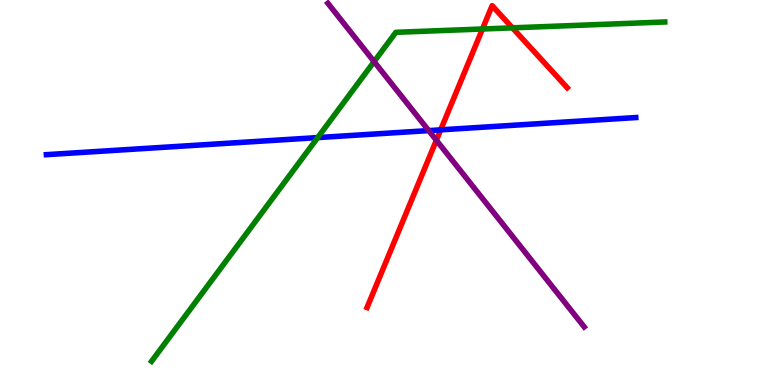[{'lines': ['blue', 'red'], 'intersections': [{'x': 5.69, 'y': 6.63}]}, {'lines': ['green', 'red'], 'intersections': [{'x': 6.23, 'y': 9.25}, {'x': 6.61, 'y': 9.28}]}, {'lines': ['purple', 'red'], 'intersections': [{'x': 5.63, 'y': 6.36}]}, {'lines': ['blue', 'green'], 'intersections': [{'x': 4.1, 'y': 6.43}]}, {'lines': ['blue', 'purple'], 'intersections': [{'x': 5.53, 'y': 6.61}]}, {'lines': ['green', 'purple'], 'intersections': [{'x': 4.83, 'y': 8.4}]}]